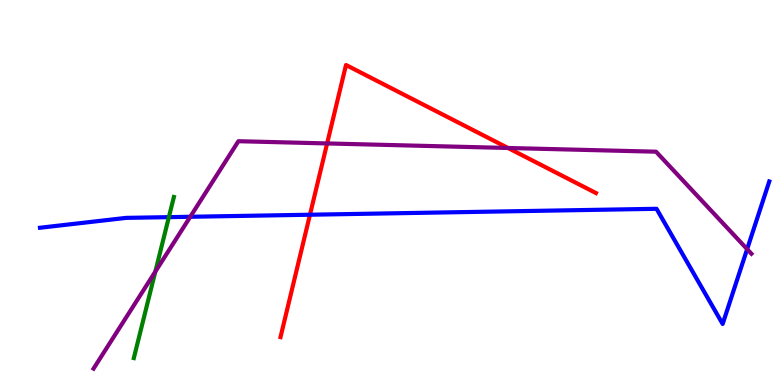[{'lines': ['blue', 'red'], 'intersections': [{'x': 4.0, 'y': 4.42}]}, {'lines': ['green', 'red'], 'intersections': []}, {'lines': ['purple', 'red'], 'intersections': [{'x': 4.22, 'y': 6.27}, {'x': 6.55, 'y': 6.16}]}, {'lines': ['blue', 'green'], 'intersections': [{'x': 2.18, 'y': 4.36}]}, {'lines': ['blue', 'purple'], 'intersections': [{'x': 2.46, 'y': 4.37}, {'x': 9.64, 'y': 3.53}]}, {'lines': ['green', 'purple'], 'intersections': [{'x': 2.0, 'y': 2.94}]}]